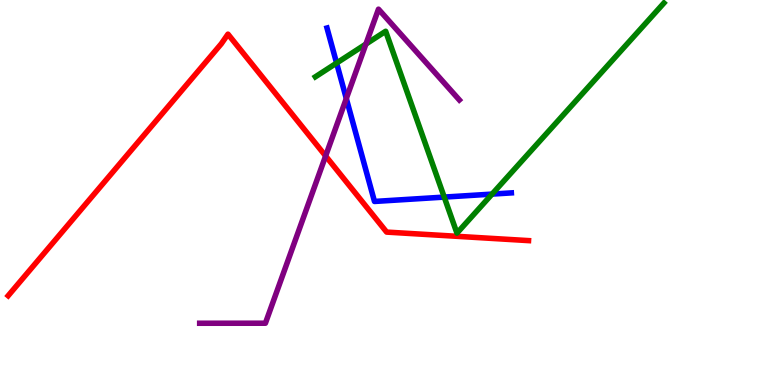[{'lines': ['blue', 'red'], 'intersections': []}, {'lines': ['green', 'red'], 'intersections': []}, {'lines': ['purple', 'red'], 'intersections': [{'x': 4.2, 'y': 5.95}]}, {'lines': ['blue', 'green'], 'intersections': [{'x': 4.34, 'y': 8.36}, {'x': 5.73, 'y': 4.88}, {'x': 6.35, 'y': 4.96}]}, {'lines': ['blue', 'purple'], 'intersections': [{'x': 4.47, 'y': 7.44}]}, {'lines': ['green', 'purple'], 'intersections': [{'x': 4.72, 'y': 8.86}]}]